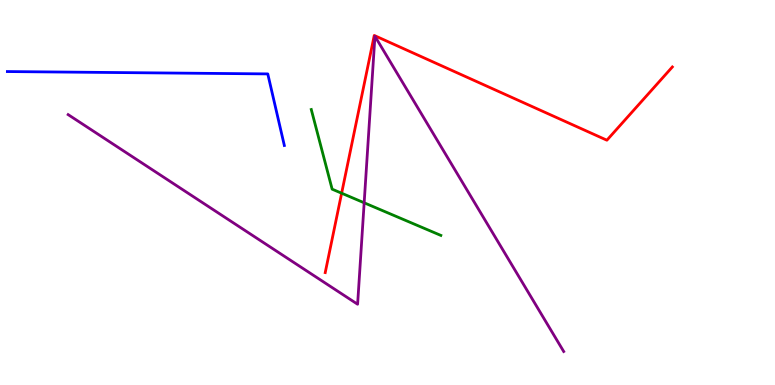[{'lines': ['blue', 'red'], 'intersections': []}, {'lines': ['green', 'red'], 'intersections': [{'x': 4.41, 'y': 4.98}]}, {'lines': ['purple', 'red'], 'intersections': []}, {'lines': ['blue', 'green'], 'intersections': []}, {'lines': ['blue', 'purple'], 'intersections': []}, {'lines': ['green', 'purple'], 'intersections': [{'x': 4.7, 'y': 4.73}]}]